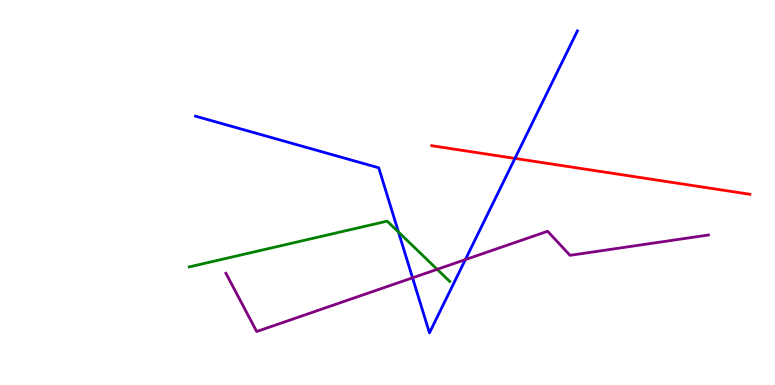[{'lines': ['blue', 'red'], 'intersections': [{'x': 6.64, 'y': 5.89}]}, {'lines': ['green', 'red'], 'intersections': []}, {'lines': ['purple', 'red'], 'intersections': []}, {'lines': ['blue', 'green'], 'intersections': [{'x': 5.14, 'y': 3.97}]}, {'lines': ['blue', 'purple'], 'intersections': [{'x': 5.32, 'y': 2.78}, {'x': 6.0, 'y': 3.26}]}, {'lines': ['green', 'purple'], 'intersections': [{'x': 5.64, 'y': 3.0}]}]